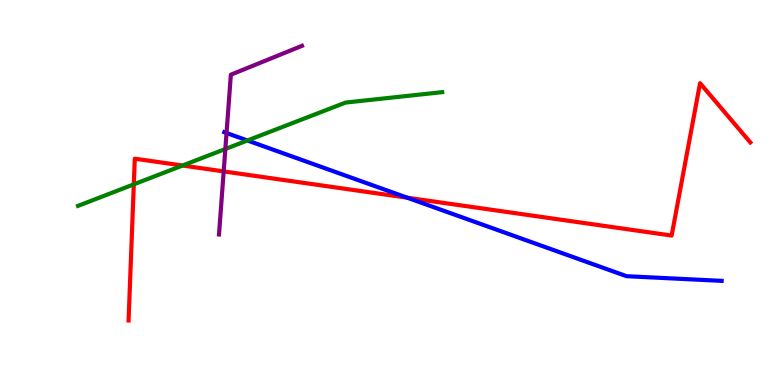[{'lines': ['blue', 'red'], 'intersections': [{'x': 5.26, 'y': 4.86}]}, {'lines': ['green', 'red'], 'intersections': [{'x': 1.73, 'y': 5.21}, {'x': 2.36, 'y': 5.7}]}, {'lines': ['purple', 'red'], 'intersections': [{'x': 2.89, 'y': 5.55}]}, {'lines': ['blue', 'green'], 'intersections': [{'x': 3.19, 'y': 6.35}]}, {'lines': ['blue', 'purple'], 'intersections': [{'x': 2.92, 'y': 6.55}]}, {'lines': ['green', 'purple'], 'intersections': [{'x': 2.91, 'y': 6.13}]}]